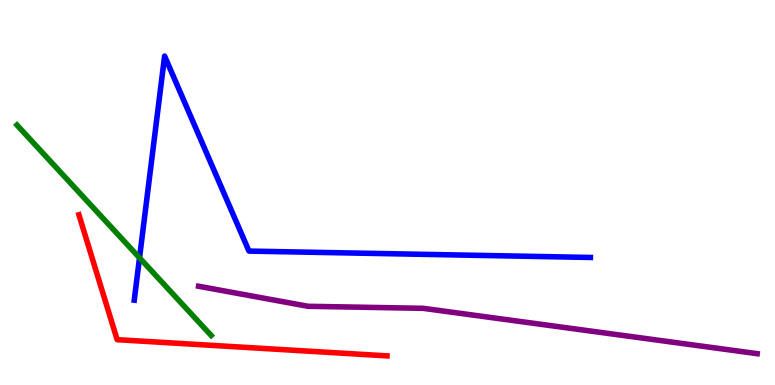[{'lines': ['blue', 'red'], 'intersections': []}, {'lines': ['green', 'red'], 'intersections': []}, {'lines': ['purple', 'red'], 'intersections': []}, {'lines': ['blue', 'green'], 'intersections': [{'x': 1.8, 'y': 3.3}]}, {'lines': ['blue', 'purple'], 'intersections': []}, {'lines': ['green', 'purple'], 'intersections': []}]